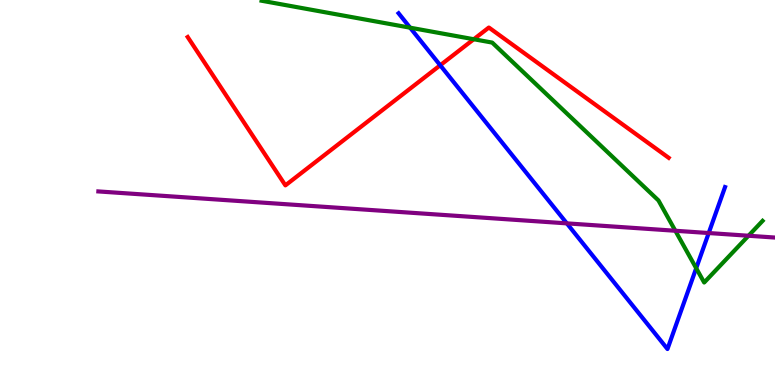[{'lines': ['blue', 'red'], 'intersections': [{'x': 5.68, 'y': 8.3}]}, {'lines': ['green', 'red'], 'intersections': [{'x': 6.11, 'y': 8.98}]}, {'lines': ['purple', 'red'], 'intersections': []}, {'lines': ['blue', 'green'], 'intersections': [{'x': 5.29, 'y': 9.28}, {'x': 8.98, 'y': 3.03}]}, {'lines': ['blue', 'purple'], 'intersections': [{'x': 7.31, 'y': 4.2}, {'x': 9.14, 'y': 3.95}]}, {'lines': ['green', 'purple'], 'intersections': [{'x': 8.71, 'y': 4.01}, {'x': 9.66, 'y': 3.88}]}]